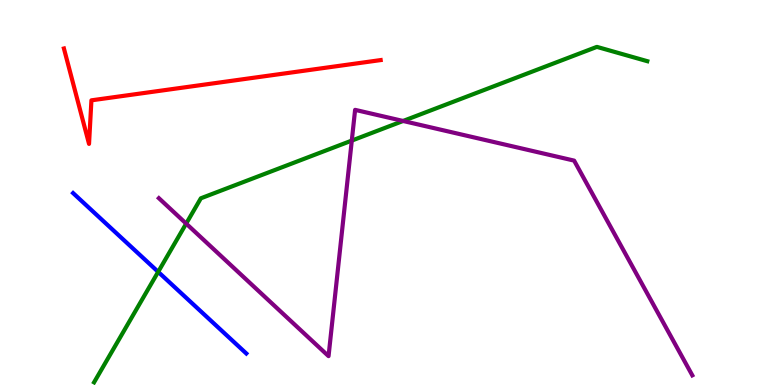[{'lines': ['blue', 'red'], 'intersections': []}, {'lines': ['green', 'red'], 'intersections': []}, {'lines': ['purple', 'red'], 'intersections': []}, {'lines': ['blue', 'green'], 'intersections': [{'x': 2.04, 'y': 2.94}]}, {'lines': ['blue', 'purple'], 'intersections': []}, {'lines': ['green', 'purple'], 'intersections': [{'x': 2.4, 'y': 4.19}, {'x': 4.54, 'y': 6.35}, {'x': 5.2, 'y': 6.86}]}]